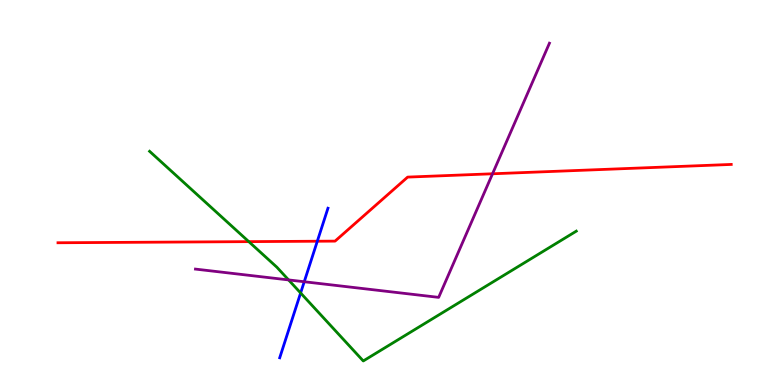[{'lines': ['blue', 'red'], 'intersections': [{'x': 4.09, 'y': 3.73}]}, {'lines': ['green', 'red'], 'intersections': [{'x': 3.21, 'y': 3.72}]}, {'lines': ['purple', 'red'], 'intersections': [{'x': 6.36, 'y': 5.49}]}, {'lines': ['blue', 'green'], 'intersections': [{'x': 3.88, 'y': 2.39}]}, {'lines': ['blue', 'purple'], 'intersections': [{'x': 3.93, 'y': 2.68}]}, {'lines': ['green', 'purple'], 'intersections': [{'x': 3.72, 'y': 2.73}]}]